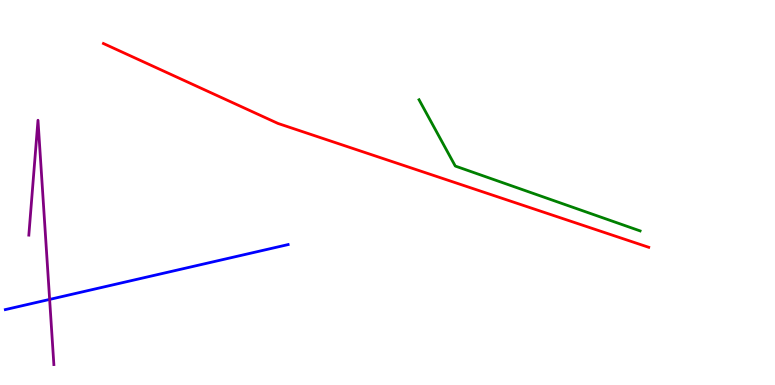[{'lines': ['blue', 'red'], 'intersections': []}, {'lines': ['green', 'red'], 'intersections': []}, {'lines': ['purple', 'red'], 'intersections': []}, {'lines': ['blue', 'green'], 'intersections': []}, {'lines': ['blue', 'purple'], 'intersections': [{'x': 0.64, 'y': 2.22}]}, {'lines': ['green', 'purple'], 'intersections': []}]